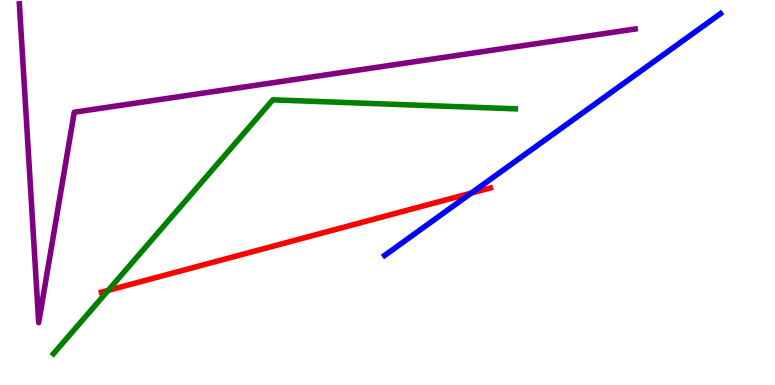[{'lines': ['blue', 'red'], 'intersections': [{'x': 6.08, 'y': 4.99}]}, {'lines': ['green', 'red'], 'intersections': [{'x': 1.4, 'y': 2.46}]}, {'lines': ['purple', 'red'], 'intersections': []}, {'lines': ['blue', 'green'], 'intersections': []}, {'lines': ['blue', 'purple'], 'intersections': []}, {'lines': ['green', 'purple'], 'intersections': []}]